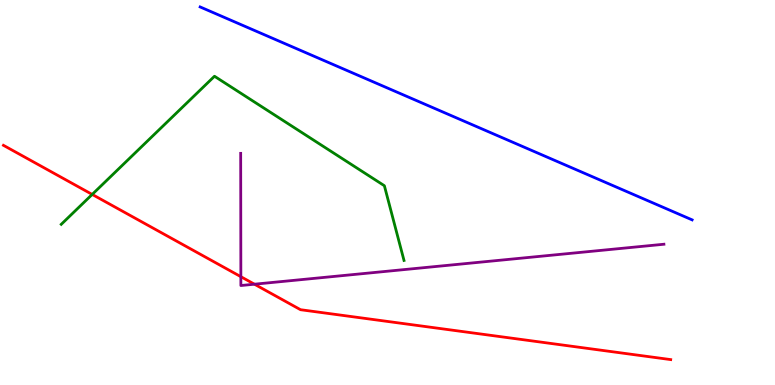[{'lines': ['blue', 'red'], 'intersections': []}, {'lines': ['green', 'red'], 'intersections': [{'x': 1.19, 'y': 4.95}]}, {'lines': ['purple', 'red'], 'intersections': [{'x': 3.11, 'y': 2.81}, {'x': 3.28, 'y': 2.62}]}, {'lines': ['blue', 'green'], 'intersections': []}, {'lines': ['blue', 'purple'], 'intersections': []}, {'lines': ['green', 'purple'], 'intersections': []}]